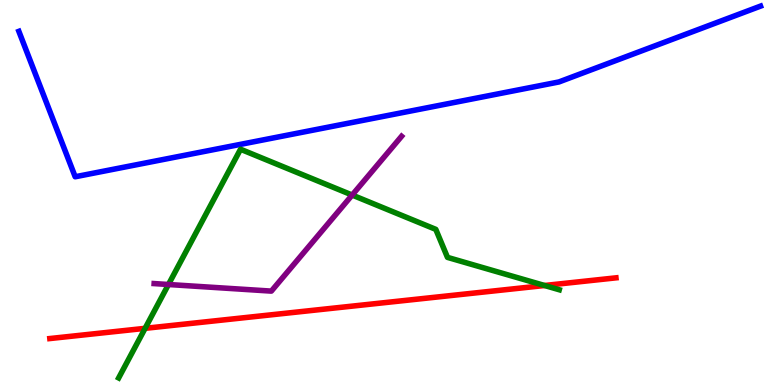[{'lines': ['blue', 'red'], 'intersections': []}, {'lines': ['green', 'red'], 'intersections': [{'x': 1.87, 'y': 1.47}, {'x': 7.03, 'y': 2.58}]}, {'lines': ['purple', 'red'], 'intersections': []}, {'lines': ['blue', 'green'], 'intersections': []}, {'lines': ['blue', 'purple'], 'intersections': []}, {'lines': ['green', 'purple'], 'intersections': [{'x': 2.17, 'y': 2.61}, {'x': 4.54, 'y': 4.93}]}]